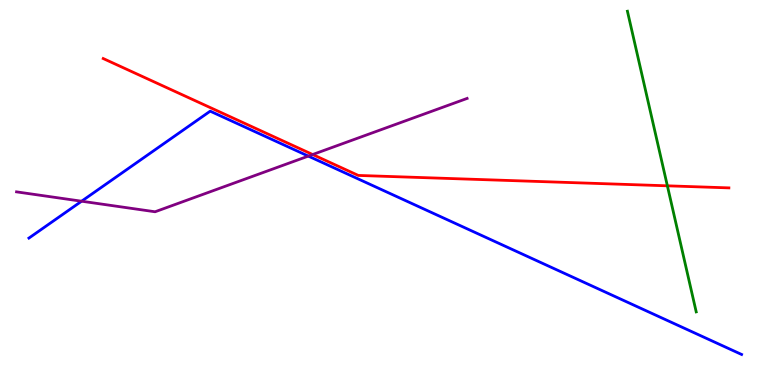[{'lines': ['blue', 'red'], 'intersections': []}, {'lines': ['green', 'red'], 'intersections': [{'x': 8.61, 'y': 5.17}]}, {'lines': ['purple', 'red'], 'intersections': [{'x': 4.03, 'y': 5.99}]}, {'lines': ['blue', 'green'], 'intersections': []}, {'lines': ['blue', 'purple'], 'intersections': [{'x': 1.05, 'y': 4.77}, {'x': 3.98, 'y': 5.95}]}, {'lines': ['green', 'purple'], 'intersections': []}]